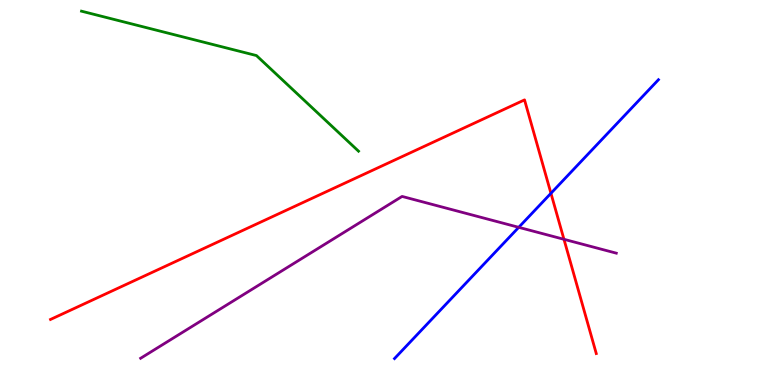[{'lines': ['blue', 'red'], 'intersections': [{'x': 7.11, 'y': 4.98}]}, {'lines': ['green', 'red'], 'intersections': []}, {'lines': ['purple', 'red'], 'intersections': [{'x': 7.28, 'y': 3.78}]}, {'lines': ['blue', 'green'], 'intersections': []}, {'lines': ['blue', 'purple'], 'intersections': [{'x': 6.69, 'y': 4.1}]}, {'lines': ['green', 'purple'], 'intersections': []}]